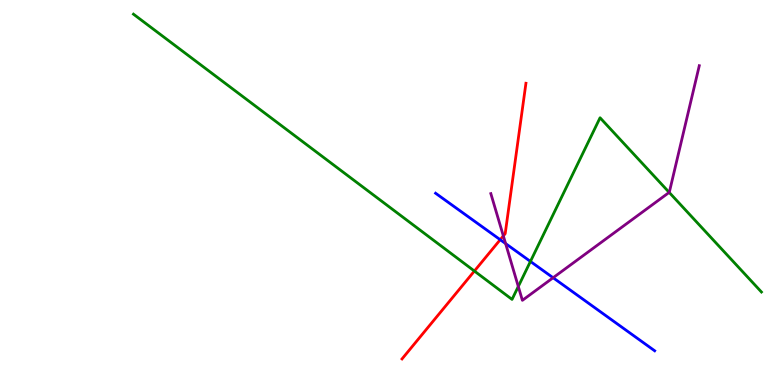[{'lines': ['blue', 'red'], 'intersections': [{'x': 6.45, 'y': 3.77}]}, {'lines': ['green', 'red'], 'intersections': [{'x': 6.12, 'y': 2.96}]}, {'lines': ['purple', 'red'], 'intersections': [{'x': 6.49, 'y': 3.87}]}, {'lines': ['blue', 'green'], 'intersections': [{'x': 6.84, 'y': 3.21}]}, {'lines': ['blue', 'purple'], 'intersections': [{'x': 6.52, 'y': 3.67}, {'x': 7.14, 'y': 2.79}]}, {'lines': ['green', 'purple'], 'intersections': [{'x': 6.69, 'y': 2.56}, {'x': 8.63, 'y': 5.0}]}]